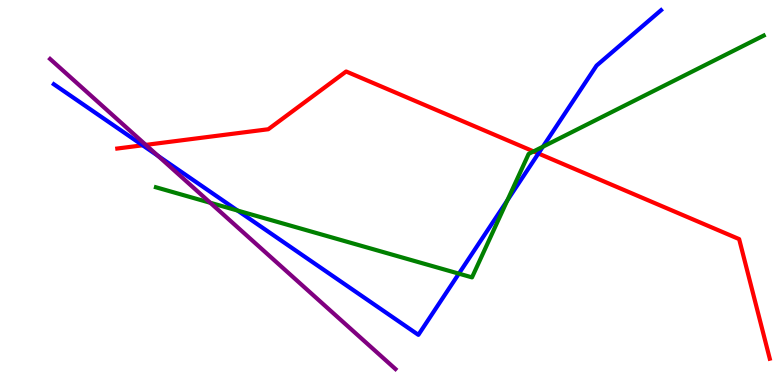[{'lines': ['blue', 'red'], 'intersections': [{'x': 1.84, 'y': 6.23}, {'x': 6.95, 'y': 6.01}]}, {'lines': ['green', 'red'], 'intersections': [{'x': 6.88, 'y': 6.07}]}, {'lines': ['purple', 'red'], 'intersections': [{'x': 1.88, 'y': 6.24}]}, {'lines': ['blue', 'green'], 'intersections': [{'x': 3.07, 'y': 4.53}, {'x': 5.92, 'y': 2.89}, {'x': 6.55, 'y': 4.79}, {'x': 7.0, 'y': 6.19}]}, {'lines': ['blue', 'purple'], 'intersections': [{'x': 2.04, 'y': 5.95}]}, {'lines': ['green', 'purple'], 'intersections': [{'x': 2.71, 'y': 4.73}]}]